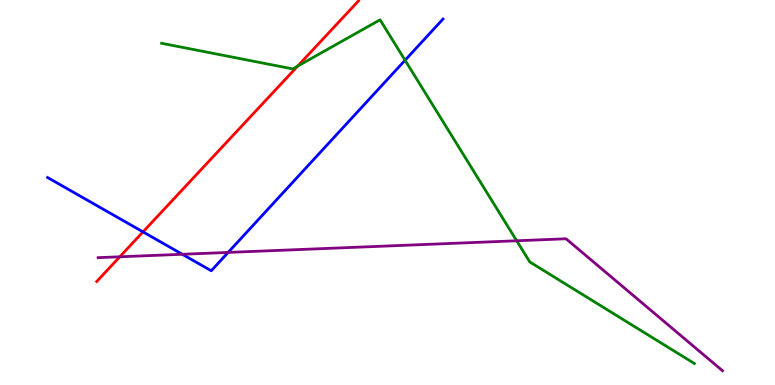[{'lines': ['blue', 'red'], 'intersections': [{'x': 1.85, 'y': 3.98}]}, {'lines': ['green', 'red'], 'intersections': [{'x': 3.84, 'y': 8.28}]}, {'lines': ['purple', 'red'], 'intersections': [{'x': 1.55, 'y': 3.33}]}, {'lines': ['blue', 'green'], 'intersections': [{'x': 5.23, 'y': 8.44}]}, {'lines': ['blue', 'purple'], 'intersections': [{'x': 2.35, 'y': 3.4}, {'x': 2.94, 'y': 3.44}]}, {'lines': ['green', 'purple'], 'intersections': [{'x': 6.67, 'y': 3.75}]}]